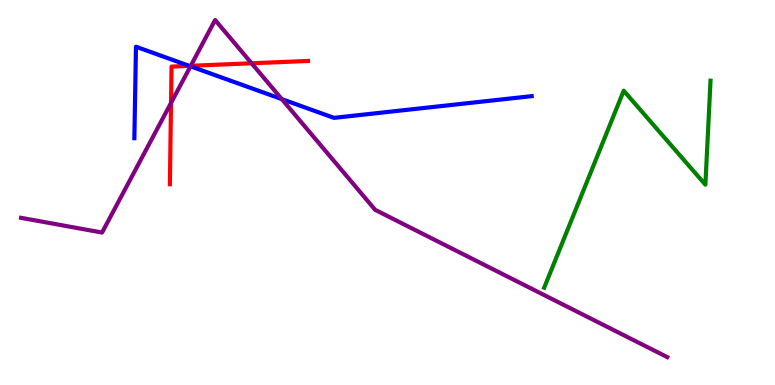[{'lines': ['blue', 'red'], 'intersections': [{'x': 2.44, 'y': 8.29}]}, {'lines': ['green', 'red'], 'intersections': []}, {'lines': ['purple', 'red'], 'intersections': [{'x': 2.21, 'y': 7.33}, {'x': 2.46, 'y': 8.29}, {'x': 3.25, 'y': 8.36}]}, {'lines': ['blue', 'green'], 'intersections': []}, {'lines': ['blue', 'purple'], 'intersections': [{'x': 2.46, 'y': 8.28}, {'x': 3.64, 'y': 7.43}]}, {'lines': ['green', 'purple'], 'intersections': []}]